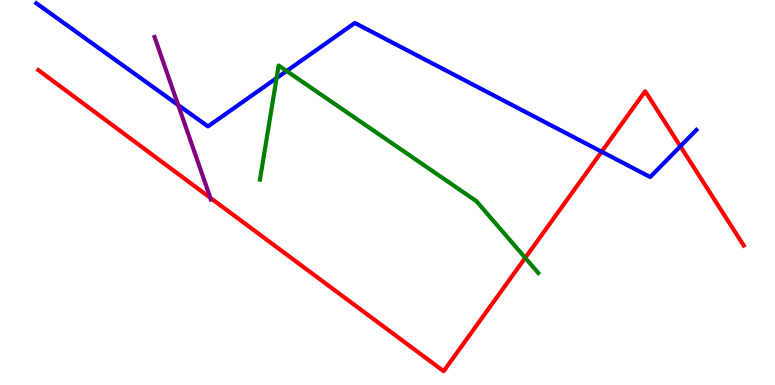[{'lines': ['blue', 'red'], 'intersections': [{'x': 7.76, 'y': 6.06}, {'x': 8.78, 'y': 6.2}]}, {'lines': ['green', 'red'], 'intersections': [{'x': 6.78, 'y': 3.3}]}, {'lines': ['purple', 'red'], 'intersections': [{'x': 2.71, 'y': 4.86}]}, {'lines': ['blue', 'green'], 'intersections': [{'x': 3.57, 'y': 7.97}, {'x': 3.7, 'y': 8.16}]}, {'lines': ['blue', 'purple'], 'intersections': [{'x': 2.3, 'y': 7.27}]}, {'lines': ['green', 'purple'], 'intersections': []}]